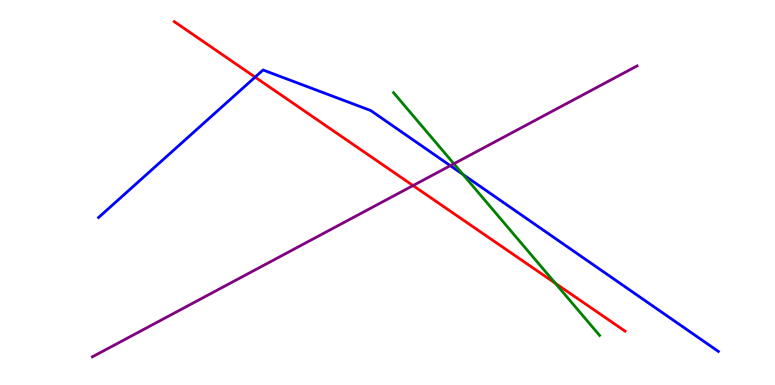[{'lines': ['blue', 'red'], 'intersections': [{'x': 3.29, 'y': 8.0}]}, {'lines': ['green', 'red'], 'intersections': [{'x': 7.17, 'y': 2.64}]}, {'lines': ['purple', 'red'], 'intersections': [{'x': 5.33, 'y': 5.18}]}, {'lines': ['blue', 'green'], 'intersections': [{'x': 5.97, 'y': 5.47}]}, {'lines': ['blue', 'purple'], 'intersections': [{'x': 5.81, 'y': 5.7}]}, {'lines': ['green', 'purple'], 'intersections': [{'x': 5.86, 'y': 5.75}]}]